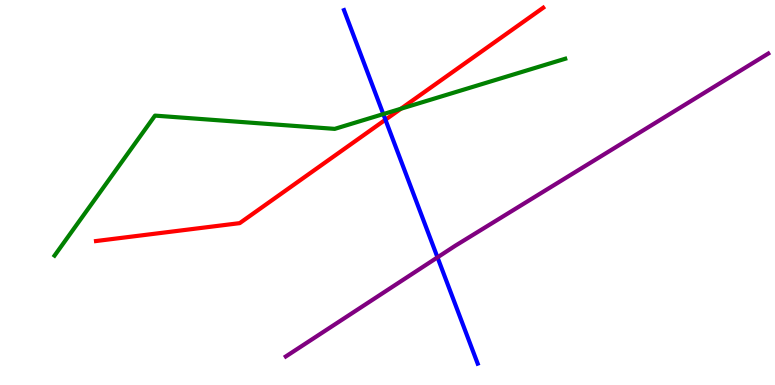[{'lines': ['blue', 'red'], 'intersections': [{'x': 4.97, 'y': 6.89}]}, {'lines': ['green', 'red'], 'intersections': [{'x': 5.17, 'y': 7.18}]}, {'lines': ['purple', 'red'], 'intersections': []}, {'lines': ['blue', 'green'], 'intersections': [{'x': 4.95, 'y': 7.04}]}, {'lines': ['blue', 'purple'], 'intersections': [{'x': 5.65, 'y': 3.32}]}, {'lines': ['green', 'purple'], 'intersections': []}]